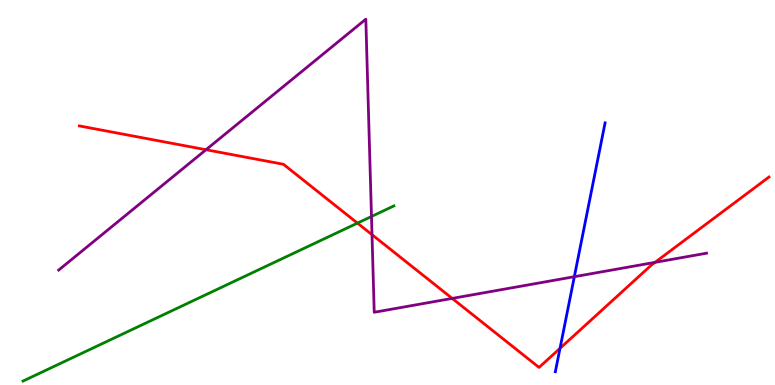[{'lines': ['blue', 'red'], 'intersections': [{'x': 7.23, 'y': 0.953}]}, {'lines': ['green', 'red'], 'intersections': [{'x': 4.61, 'y': 4.2}]}, {'lines': ['purple', 'red'], 'intersections': [{'x': 2.66, 'y': 6.11}, {'x': 4.8, 'y': 3.9}, {'x': 5.83, 'y': 2.25}, {'x': 8.45, 'y': 3.19}]}, {'lines': ['blue', 'green'], 'intersections': []}, {'lines': ['blue', 'purple'], 'intersections': [{'x': 7.41, 'y': 2.81}]}, {'lines': ['green', 'purple'], 'intersections': [{'x': 4.79, 'y': 4.38}]}]